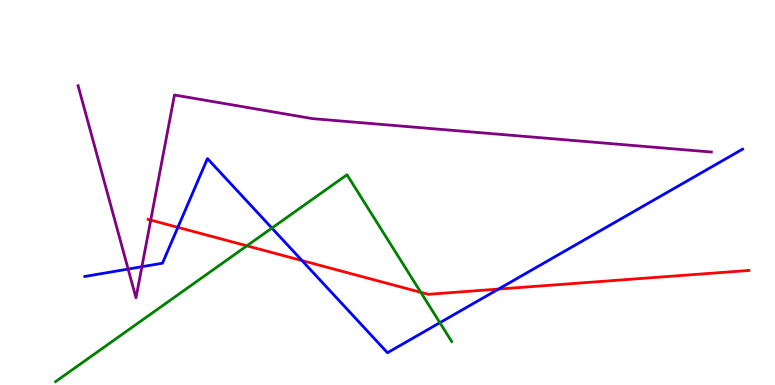[{'lines': ['blue', 'red'], 'intersections': [{'x': 2.3, 'y': 4.09}, {'x': 3.9, 'y': 3.23}, {'x': 6.43, 'y': 2.49}]}, {'lines': ['green', 'red'], 'intersections': [{'x': 3.19, 'y': 3.62}, {'x': 5.43, 'y': 2.41}]}, {'lines': ['purple', 'red'], 'intersections': [{'x': 1.94, 'y': 4.28}]}, {'lines': ['blue', 'green'], 'intersections': [{'x': 3.51, 'y': 4.08}, {'x': 5.68, 'y': 1.62}]}, {'lines': ['blue', 'purple'], 'intersections': [{'x': 1.65, 'y': 3.01}, {'x': 1.83, 'y': 3.07}]}, {'lines': ['green', 'purple'], 'intersections': []}]